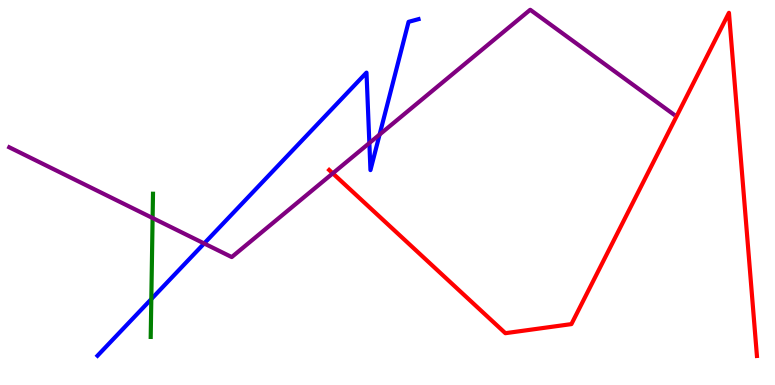[{'lines': ['blue', 'red'], 'intersections': []}, {'lines': ['green', 'red'], 'intersections': []}, {'lines': ['purple', 'red'], 'intersections': [{'x': 4.29, 'y': 5.5}]}, {'lines': ['blue', 'green'], 'intersections': [{'x': 1.95, 'y': 2.23}]}, {'lines': ['blue', 'purple'], 'intersections': [{'x': 2.63, 'y': 3.68}, {'x': 4.77, 'y': 6.28}, {'x': 4.9, 'y': 6.51}]}, {'lines': ['green', 'purple'], 'intersections': [{'x': 1.97, 'y': 4.34}]}]